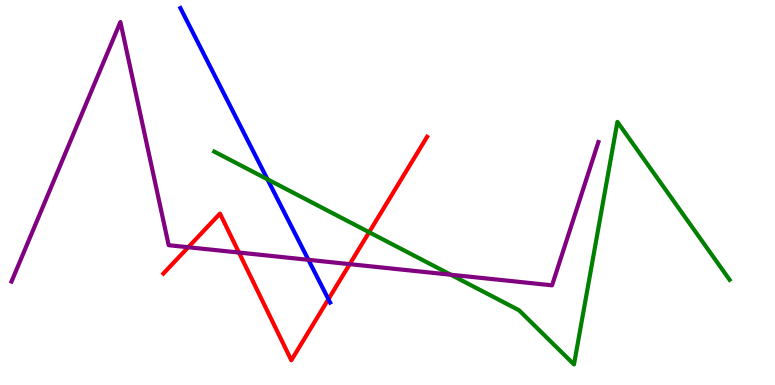[{'lines': ['blue', 'red'], 'intersections': [{'x': 4.24, 'y': 2.23}]}, {'lines': ['green', 'red'], 'intersections': [{'x': 4.76, 'y': 3.97}]}, {'lines': ['purple', 'red'], 'intersections': [{'x': 2.43, 'y': 3.58}, {'x': 3.08, 'y': 3.44}, {'x': 4.51, 'y': 3.14}]}, {'lines': ['blue', 'green'], 'intersections': [{'x': 3.45, 'y': 5.34}]}, {'lines': ['blue', 'purple'], 'intersections': [{'x': 3.98, 'y': 3.25}]}, {'lines': ['green', 'purple'], 'intersections': [{'x': 5.82, 'y': 2.86}]}]